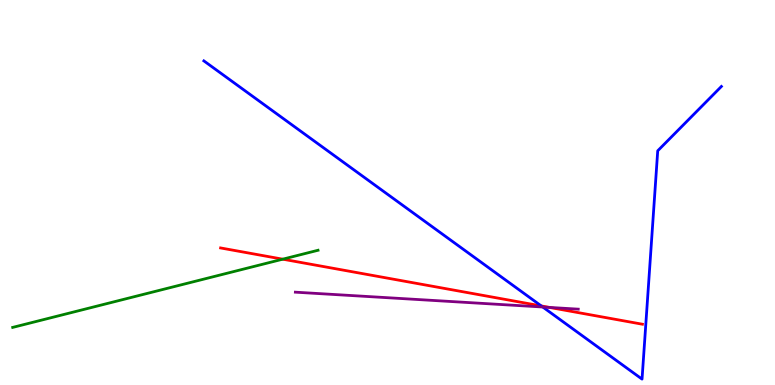[{'lines': ['blue', 'red'], 'intersections': [{'x': 6.98, 'y': 2.05}]}, {'lines': ['green', 'red'], 'intersections': [{'x': 3.65, 'y': 3.27}]}, {'lines': ['purple', 'red'], 'intersections': [{'x': 7.09, 'y': 2.01}]}, {'lines': ['blue', 'green'], 'intersections': []}, {'lines': ['blue', 'purple'], 'intersections': [{'x': 7.0, 'y': 2.03}]}, {'lines': ['green', 'purple'], 'intersections': []}]